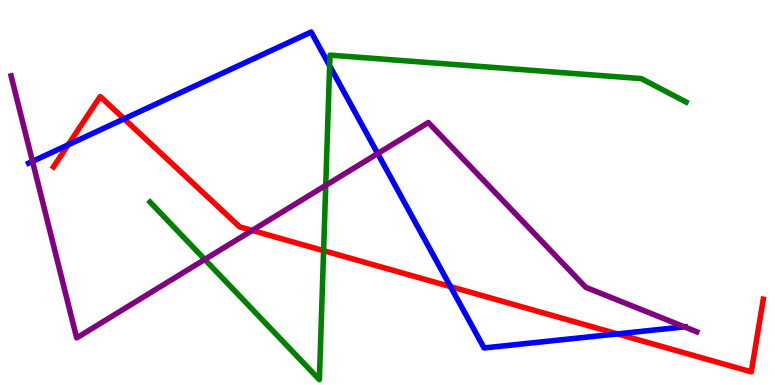[{'lines': ['blue', 'red'], 'intersections': [{'x': 0.879, 'y': 6.24}, {'x': 1.6, 'y': 6.91}, {'x': 5.81, 'y': 2.55}, {'x': 7.97, 'y': 1.33}]}, {'lines': ['green', 'red'], 'intersections': [{'x': 4.18, 'y': 3.49}]}, {'lines': ['purple', 'red'], 'intersections': [{'x': 3.25, 'y': 4.01}]}, {'lines': ['blue', 'green'], 'intersections': [{'x': 4.25, 'y': 8.29}]}, {'lines': ['blue', 'purple'], 'intersections': [{'x': 0.419, 'y': 5.81}, {'x': 4.87, 'y': 6.01}, {'x': 8.83, 'y': 1.51}]}, {'lines': ['green', 'purple'], 'intersections': [{'x': 2.64, 'y': 3.26}, {'x': 4.2, 'y': 5.18}]}]